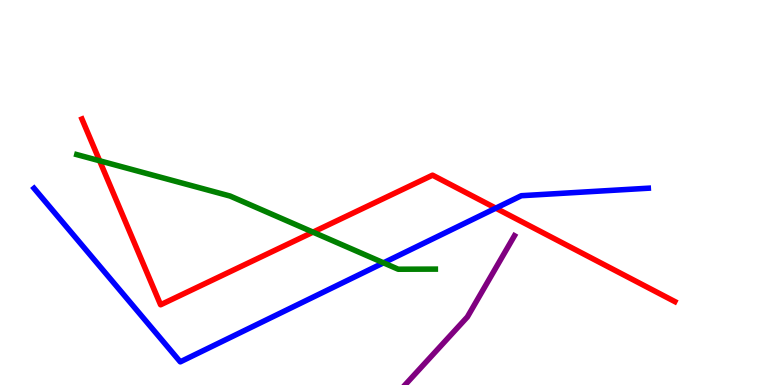[{'lines': ['blue', 'red'], 'intersections': [{'x': 6.4, 'y': 4.59}]}, {'lines': ['green', 'red'], 'intersections': [{'x': 1.29, 'y': 5.82}, {'x': 4.04, 'y': 3.97}]}, {'lines': ['purple', 'red'], 'intersections': []}, {'lines': ['blue', 'green'], 'intersections': [{'x': 4.95, 'y': 3.17}]}, {'lines': ['blue', 'purple'], 'intersections': []}, {'lines': ['green', 'purple'], 'intersections': []}]